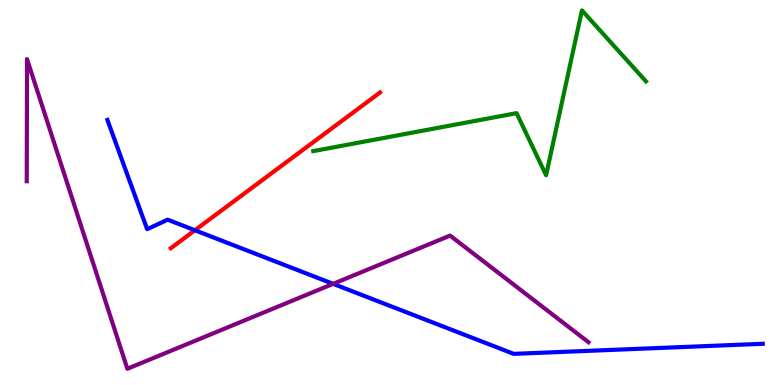[{'lines': ['blue', 'red'], 'intersections': [{'x': 2.52, 'y': 4.02}]}, {'lines': ['green', 'red'], 'intersections': []}, {'lines': ['purple', 'red'], 'intersections': []}, {'lines': ['blue', 'green'], 'intersections': []}, {'lines': ['blue', 'purple'], 'intersections': [{'x': 4.3, 'y': 2.63}]}, {'lines': ['green', 'purple'], 'intersections': []}]